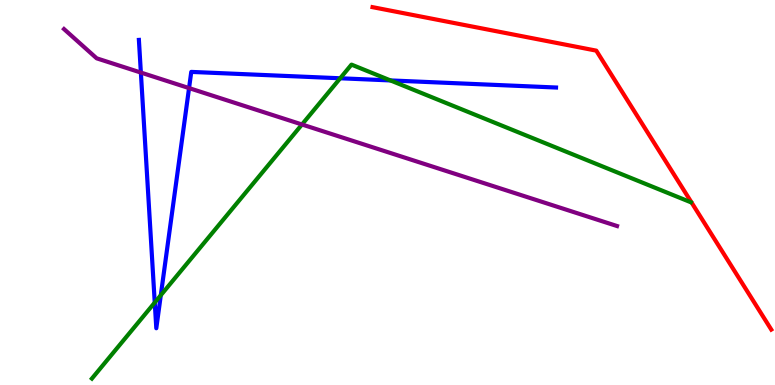[{'lines': ['blue', 'red'], 'intersections': []}, {'lines': ['green', 'red'], 'intersections': []}, {'lines': ['purple', 'red'], 'intersections': []}, {'lines': ['blue', 'green'], 'intersections': [{'x': 2.0, 'y': 2.14}, {'x': 2.07, 'y': 2.33}, {'x': 4.39, 'y': 7.97}, {'x': 5.04, 'y': 7.91}]}, {'lines': ['blue', 'purple'], 'intersections': [{'x': 1.82, 'y': 8.12}, {'x': 2.44, 'y': 7.71}]}, {'lines': ['green', 'purple'], 'intersections': [{'x': 3.9, 'y': 6.77}]}]